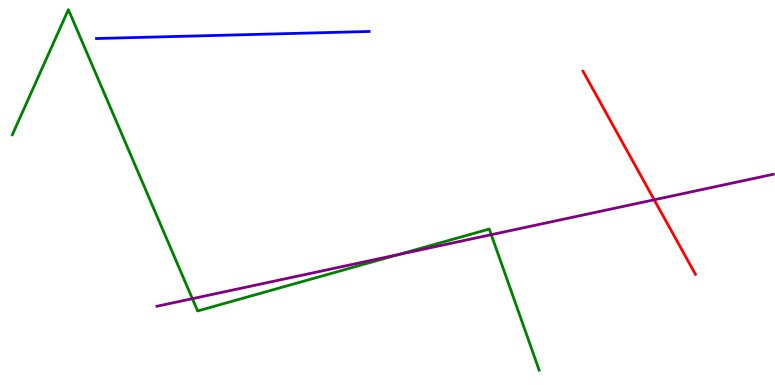[{'lines': ['blue', 'red'], 'intersections': []}, {'lines': ['green', 'red'], 'intersections': []}, {'lines': ['purple', 'red'], 'intersections': [{'x': 8.44, 'y': 4.81}]}, {'lines': ['blue', 'green'], 'intersections': []}, {'lines': ['blue', 'purple'], 'intersections': []}, {'lines': ['green', 'purple'], 'intersections': [{'x': 2.48, 'y': 2.24}, {'x': 5.14, 'y': 3.39}, {'x': 6.34, 'y': 3.9}]}]